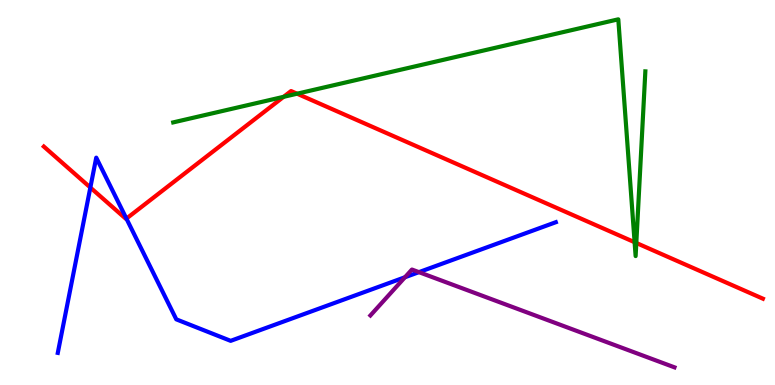[{'lines': ['blue', 'red'], 'intersections': [{'x': 1.17, 'y': 5.13}, {'x': 1.63, 'y': 4.32}]}, {'lines': ['green', 'red'], 'intersections': [{'x': 3.66, 'y': 7.48}, {'x': 3.83, 'y': 7.57}, {'x': 8.19, 'y': 3.71}, {'x': 8.21, 'y': 3.69}]}, {'lines': ['purple', 'red'], 'intersections': []}, {'lines': ['blue', 'green'], 'intersections': []}, {'lines': ['blue', 'purple'], 'intersections': [{'x': 5.23, 'y': 2.8}, {'x': 5.41, 'y': 2.93}]}, {'lines': ['green', 'purple'], 'intersections': []}]